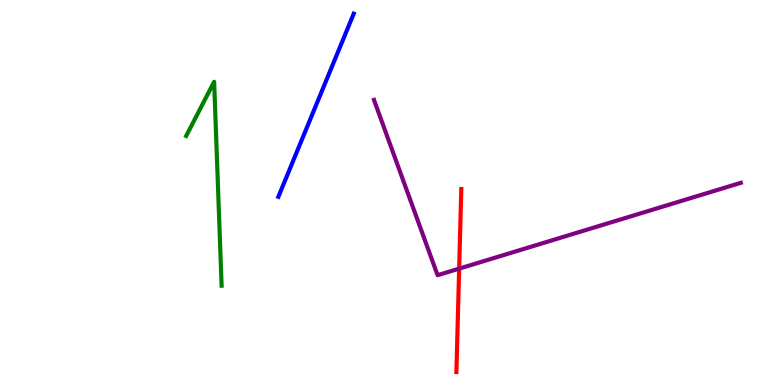[{'lines': ['blue', 'red'], 'intersections': []}, {'lines': ['green', 'red'], 'intersections': []}, {'lines': ['purple', 'red'], 'intersections': [{'x': 5.92, 'y': 3.02}]}, {'lines': ['blue', 'green'], 'intersections': []}, {'lines': ['blue', 'purple'], 'intersections': []}, {'lines': ['green', 'purple'], 'intersections': []}]